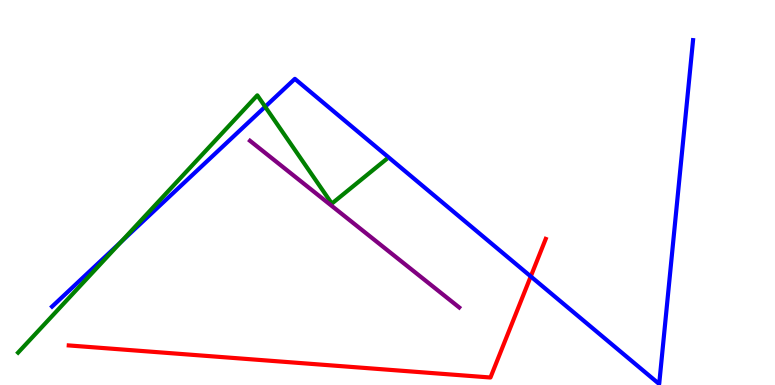[{'lines': ['blue', 'red'], 'intersections': [{'x': 6.85, 'y': 2.82}]}, {'lines': ['green', 'red'], 'intersections': []}, {'lines': ['purple', 'red'], 'intersections': []}, {'lines': ['blue', 'green'], 'intersections': [{'x': 1.56, 'y': 3.72}, {'x': 3.42, 'y': 7.23}]}, {'lines': ['blue', 'purple'], 'intersections': []}, {'lines': ['green', 'purple'], 'intersections': []}]